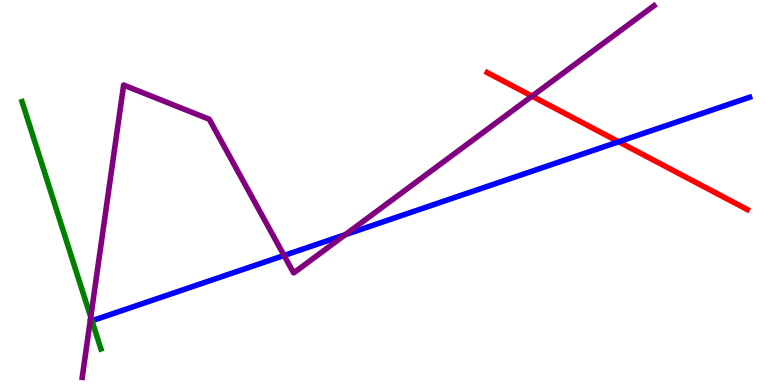[{'lines': ['blue', 'red'], 'intersections': [{'x': 7.98, 'y': 6.32}]}, {'lines': ['green', 'red'], 'intersections': []}, {'lines': ['purple', 'red'], 'intersections': [{'x': 6.86, 'y': 7.5}]}, {'lines': ['blue', 'green'], 'intersections': [{'x': 1.19, 'y': 1.67}]}, {'lines': ['blue', 'purple'], 'intersections': [{'x': 3.67, 'y': 3.36}, {'x': 4.45, 'y': 3.9}]}, {'lines': ['green', 'purple'], 'intersections': [{'x': 1.17, 'y': 1.76}]}]